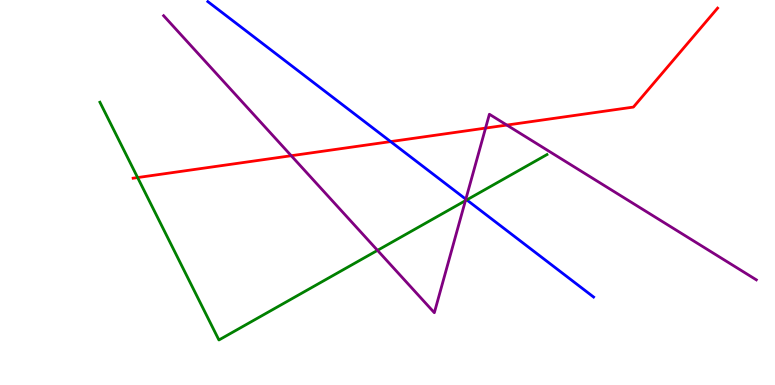[{'lines': ['blue', 'red'], 'intersections': [{'x': 5.04, 'y': 6.32}]}, {'lines': ['green', 'red'], 'intersections': [{'x': 1.78, 'y': 5.39}]}, {'lines': ['purple', 'red'], 'intersections': [{'x': 3.76, 'y': 5.96}, {'x': 6.27, 'y': 6.67}, {'x': 6.54, 'y': 6.75}]}, {'lines': ['blue', 'green'], 'intersections': [{'x': 6.02, 'y': 4.81}]}, {'lines': ['blue', 'purple'], 'intersections': [{'x': 6.01, 'y': 4.83}]}, {'lines': ['green', 'purple'], 'intersections': [{'x': 4.87, 'y': 3.5}, {'x': 6.01, 'y': 4.79}]}]